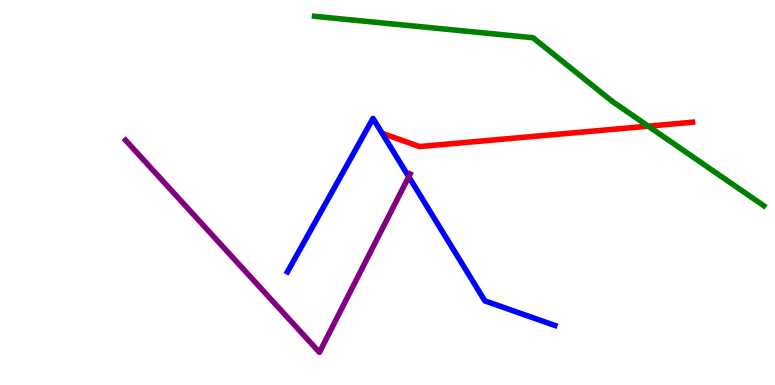[{'lines': ['blue', 'red'], 'intersections': []}, {'lines': ['green', 'red'], 'intersections': [{'x': 8.36, 'y': 6.72}]}, {'lines': ['purple', 'red'], 'intersections': []}, {'lines': ['blue', 'green'], 'intersections': []}, {'lines': ['blue', 'purple'], 'intersections': [{'x': 5.27, 'y': 5.41}]}, {'lines': ['green', 'purple'], 'intersections': []}]